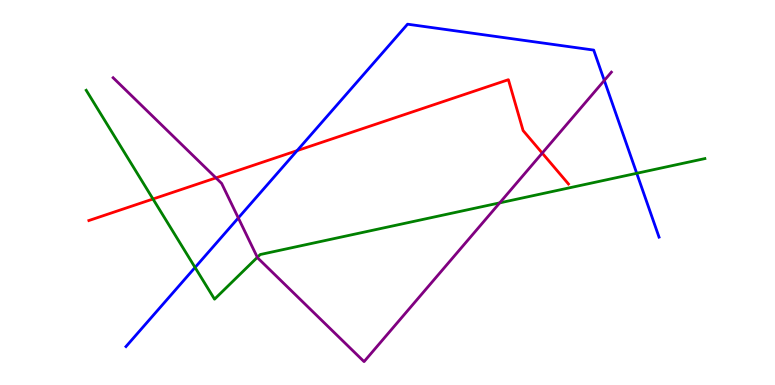[{'lines': ['blue', 'red'], 'intersections': [{'x': 3.83, 'y': 6.09}]}, {'lines': ['green', 'red'], 'intersections': [{'x': 1.97, 'y': 4.83}]}, {'lines': ['purple', 'red'], 'intersections': [{'x': 2.79, 'y': 5.38}, {'x': 7.0, 'y': 6.02}]}, {'lines': ['blue', 'green'], 'intersections': [{'x': 2.52, 'y': 3.05}, {'x': 8.22, 'y': 5.5}]}, {'lines': ['blue', 'purple'], 'intersections': [{'x': 3.08, 'y': 4.34}, {'x': 7.8, 'y': 7.91}]}, {'lines': ['green', 'purple'], 'intersections': [{'x': 3.32, 'y': 3.32}, {'x': 6.45, 'y': 4.73}]}]